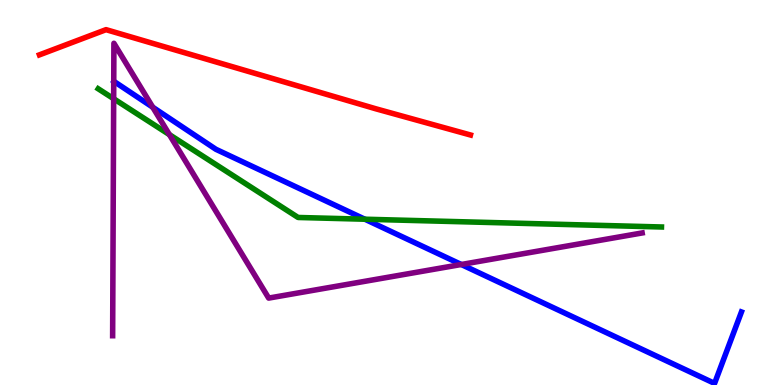[{'lines': ['blue', 'red'], 'intersections': []}, {'lines': ['green', 'red'], 'intersections': []}, {'lines': ['purple', 'red'], 'intersections': []}, {'lines': ['blue', 'green'], 'intersections': [{'x': 4.71, 'y': 4.31}]}, {'lines': ['blue', 'purple'], 'intersections': [{'x': 1.97, 'y': 7.21}, {'x': 5.95, 'y': 3.13}]}, {'lines': ['green', 'purple'], 'intersections': [{'x': 1.47, 'y': 7.44}, {'x': 2.19, 'y': 6.5}]}]